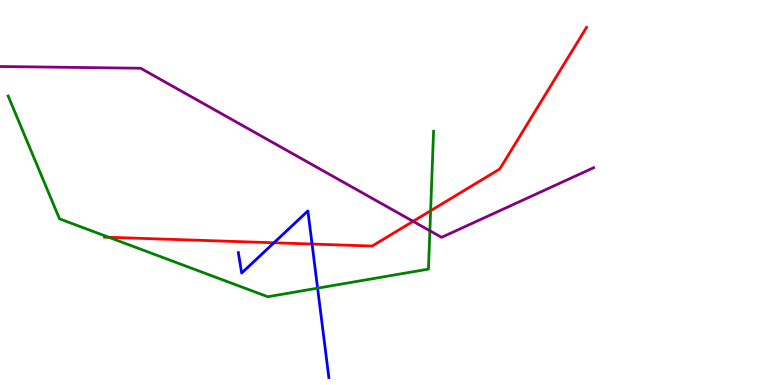[{'lines': ['blue', 'red'], 'intersections': [{'x': 3.53, 'y': 3.69}, {'x': 4.03, 'y': 3.66}]}, {'lines': ['green', 'red'], 'intersections': [{'x': 1.4, 'y': 3.84}, {'x': 5.56, 'y': 4.53}]}, {'lines': ['purple', 'red'], 'intersections': [{'x': 5.33, 'y': 4.25}]}, {'lines': ['blue', 'green'], 'intersections': [{'x': 4.1, 'y': 2.52}]}, {'lines': ['blue', 'purple'], 'intersections': []}, {'lines': ['green', 'purple'], 'intersections': [{'x': 5.55, 'y': 4.01}]}]